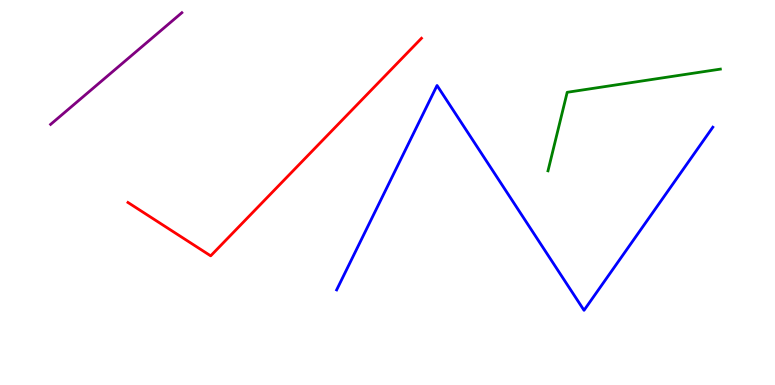[{'lines': ['blue', 'red'], 'intersections': []}, {'lines': ['green', 'red'], 'intersections': []}, {'lines': ['purple', 'red'], 'intersections': []}, {'lines': ['blue', 'green'], 'intersections': []}, {'lines': ['blue', 'purple'], 'intersections': []}, {'lines': ['green', 'purple'], 'intersections': []}]